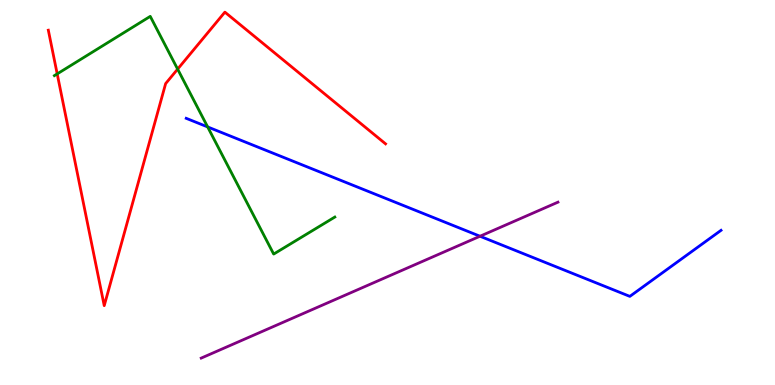[{'lines': ['blue', 'red'], 'intersections': []}, {'lines': ['green', 'red'], 'intersections': [{'x': 0.738, 'y': 8.08}, {'x': 2.29, 'y': 8.2}]}, {'lines': ['purple', 'red'], 'intersections': []}, {'lines': ['blue', 'green'], 'intersections': [{'x': 2.68, 'y': 6.7}]}, {'lines': ['blue', 'purple'], 'intersections': [{'x': 6.19, 'y': 3.86}]}, {'lines': ['green', 'purple'], 'intersections': []}]